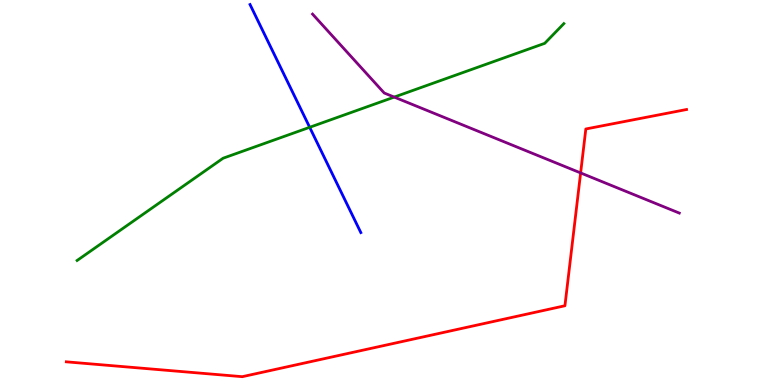[{'lines': ['blue', 'red'], 'intersections': []}, {'lines': ['green', 'red'], 'intersections': []}, {'lines': ['purple', 'red'], 'intersections': [{'x': 7.49, 'y': 5.51}]}, {'lines': ['blue', 'green'], 'intersections': [{'x': 4.0, 'y': 6.69}]}, {'lines': ['blue', 'purple'], 'intersections': []}, {'lines': ['green', 'purple'], 'intersections': [{'x': 5.09, 'y': 7.48}]}]